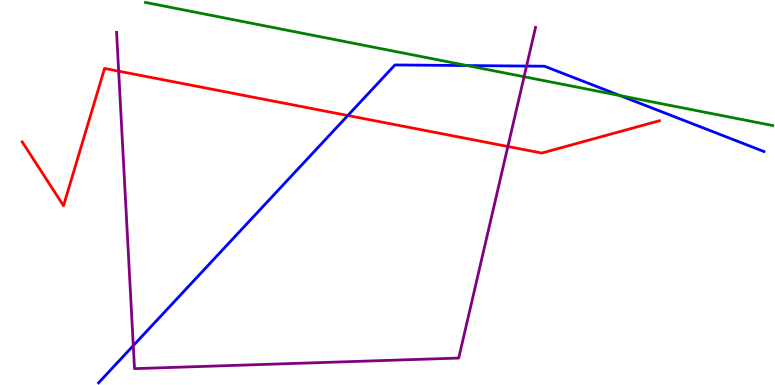[{'lines': ['blue', 'red'], 'intersections': [{'x': 4.49, 'y': 7.0}]}, {'lines': ['green', 'red'], 'intersections': []}, {'lines': ['purple', 'red'], 'intersections': [{'x': 1.53, 'y': 8.15}, {'x': 6.55, 'y': 6.19}]}, {'lines': ['blue', 'green'], 'intersections': [{'x': 6.03, 'y': 8.3}, {'x': 8.0, 'y': 7.52}]}, {'lines': ['blue', 'purple'], 'intersections': [{'x': 1.72, 'y': 1.02}, {'x': 6.79, 'y': 8.28}]}, {'lines': ['green', 'purple'], 'intersections': [{'x': 6.76, 'y': 8.01}]}]